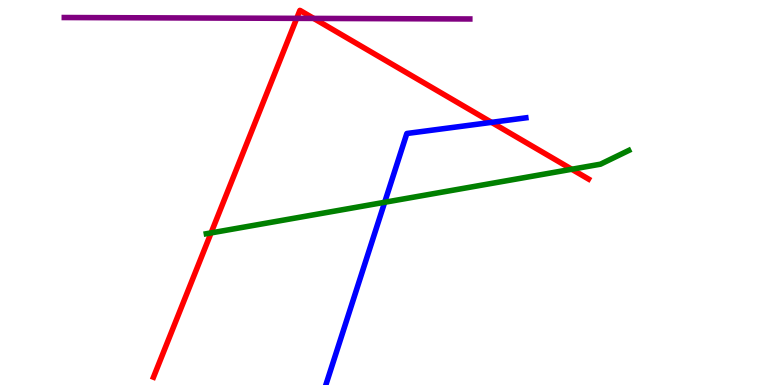[{'lines': ['blue', 'red'], 'intersections': [{'x': 6.34, 'y': 6.82}]}, {'lines': ['green', 'red'], 'intersections': [{'x': 2.72, 'y': 3.95}, {'x': 7.38, 'y': 5.6}]}, {'lines': ['purple', 'red'], 'intersections': [{'x': 3.83, 'y': 9.52}, {'x': 4.05, 'y': 9.52}]}, {'lines': ['blue', 'green'], 'intersections': [{'x': 4.96, 'y': 4.75}]}, {'lines': ['blue', 'purple'], 'intersections': []}, {'lines': ['green', 'purple'], 'intersections': []}]